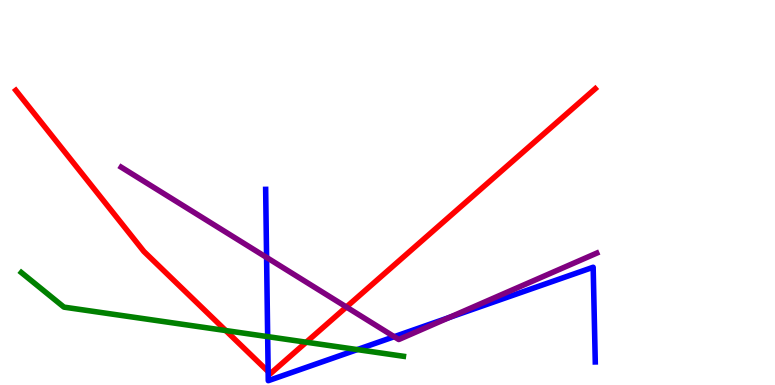[{'lines': ['blue', 'red'], 'intersections': [{'x': 3.46, 'y': 0.35}]}, {'lines': ['green', 'red'], 'intersections': [{'x': 2.91, 'y': 1.41}, {'x': 3.95, 'y': 1.11}]}, {'lines': ['purple', 'red'], 'intersections': [{'x': 4.47, 'y': 2.03}]}, {'lines': ['blue', 'green'], 'intersections': [{'x': 3.45, 'y': 1.26}, {'x': 4.61, 'y': 0.92}]}, {'lines': ['blue', 'purple'], 'intersections': [{'x': 3.44, 'y': 3.31}, {'x': 5.09, 'y': 1.25}, {'x': 5.79, 'y': 1.75}]}, {'lines': ['green', 'purple'], 'intersections': []}]